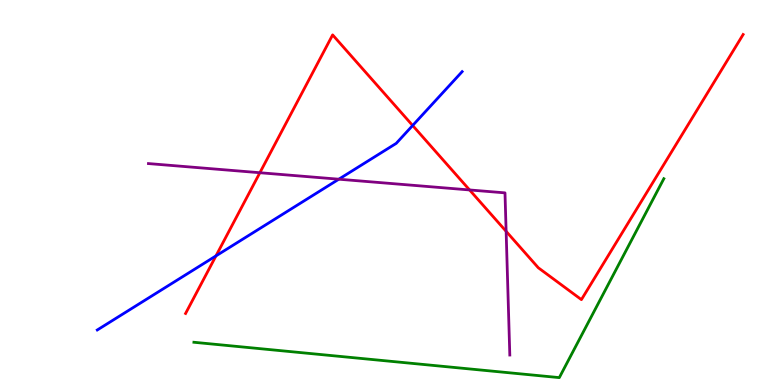[{'lines': ['blue', 'red'], 'intersections': [{'x': 2.79, 'y': 3.35}, {'x': 5.32, 'y': 6.74}]}, {'lines': ['green', 'red'], 'intersections': []}, {'lines': ['purple', 'red'], 'intersections': [{'x': 3.35, 'y': 5.51}, {'x': 6.06, 'y': 5.07}, {'x': 6.53, 'y': 3.99}]}, {'lines': ['blue', 'green'], 'intersections': []}, {'lines': ['blue', 'purple'], 'intersections': [{'x': 4.37, 'y': 5.35}]}, {'lines': ['green', 'purple'], 'intersections': []}]